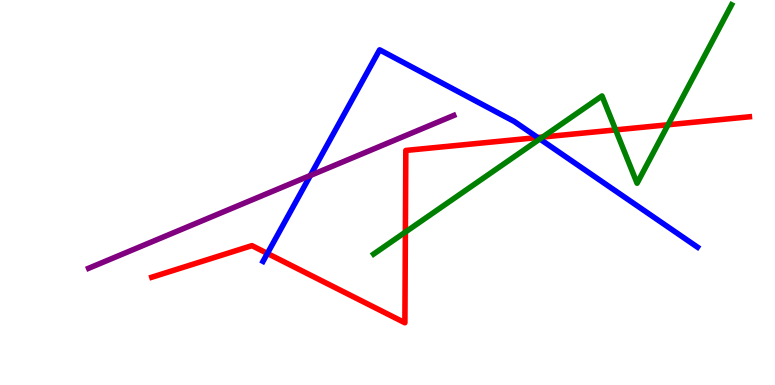[{'lines': ['blue', 'red'], 'intersections': [{'x': 3.45, 'y': 3.42}, {'x': 6.94, 'y': 6.43}]}, {'lines': ['green', 'red'], 'intersections': [{'x': 5.23, 'y': 3.97}, {'x': 7.0, 'y': 6.44}, {'x': 7.94, 'y': 6.63}, {'x': 8.62, 'y': 6.76}]}, {'lines': ['purple', 'red'], 'intersections': []}, {'lines': ['blue', 'green'], 'intersections': [{'x': 6.97, 'y': 6.39}]}, {'lines': ['blue', 'purple'], 'intersections': [{'x': 4.0, 'y': 5.44}]}, {'lines': ['green', 'purple'], 'intersections': []}]